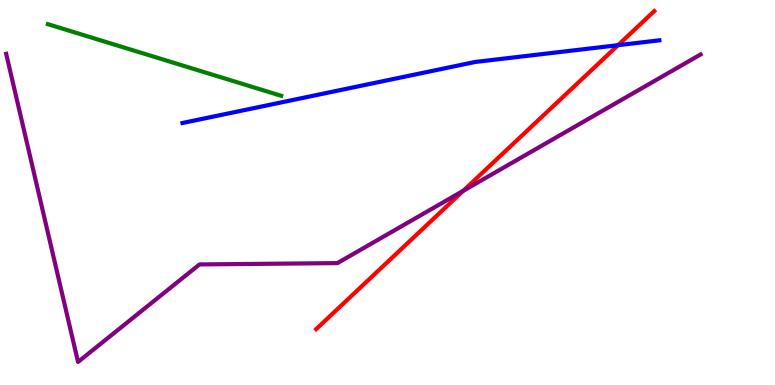[{'lines': ['blue', 'red'], 'intersections': [{'x': 7.97, 'y': 8.83}]}, {'lines': ['green', 'red'], 'intersections': []}, {'lines': ['purple', 'red'], 'intersections': [{'x': 5.98, 'y': 5.04}]}, {'lines': ['blue', 'green'], 'intersections': []}, {'lines': ['blue', 'purple'], 'intersections': []}, {'lines': ['green', 'purple'], 'intersections': []}]